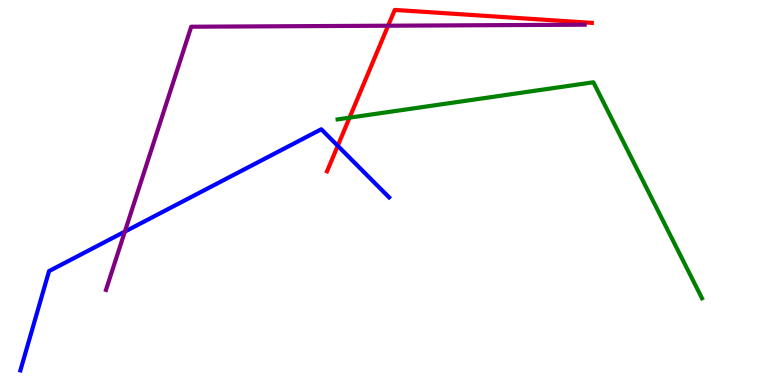[{'lines': ['blue', 'red'], 'intersections': [{'x': 4.36, 'y': 6.21}]}, {'lines': ['green', 'red'], 'intersections': [{'x': 4.51, 'y': 6.94}]}, {'lines': ['purple', 'red'], 'intersections': [{'x': 5.01, 'y': 9.33}]}, {'lines': ['blue', 'green'], 'intersections': []}, {'lines': ['blue', 'purple'], 'intersections': [{'x': 1.61, 'y': 3.98}]}, {'lines': ['green', 'purple'], 'intersections': []}]